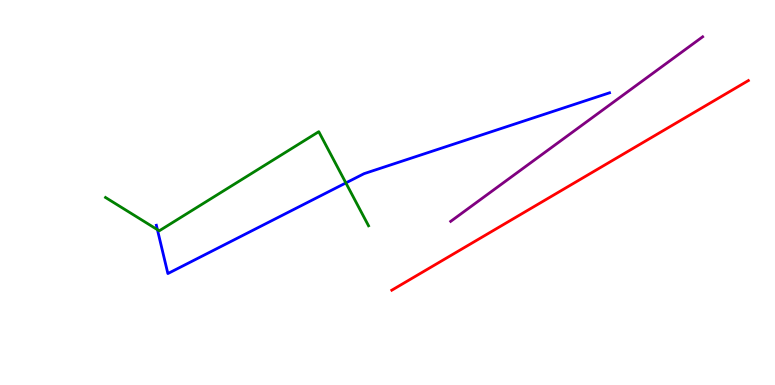[{'lines': ['blue', 'red'], 'intersections': []}, {'lines': ['green', 'red'], 'intersections': []}, {'lines': ['purple', 'red'], 'intersections': []}, {'lines': ['blue', 'green'], 'intersections': [{'x': 2.03, 'y': 4.03}, {'x': 4.46, 'y': 5.25}]}, {'lines': ['blue', 'purple'], 'intersections': []}, {'lines': ['green', 'purple'], 'intersections': []}]